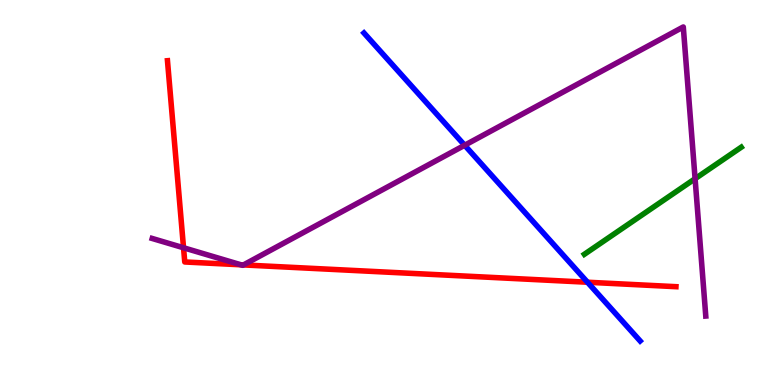[{'lines': ['blue', 'red'], 'intersections': [{'x': 7.58, 'y': 2.67}]}, {'lines': ['green', 'red'], 'intersections': []}, {'lines': ['purple', 'red'], 'intersections': [{'x': 2.37, 'y': 3.56}, {'x': 3.11, 'y': 3.12}, {'x': 3.14, 'y': 3.12}]}, {'lines': ['blue', 'green'], 'intersections': []}, {'lines': ['blue', 'purple'], 'intersections': [{'x': 6.0, 'y': 6.23}]}, {'lines': ['green', 'purple'], 'intersections': [{'x': 8.97, 'y': 5.36}]}]